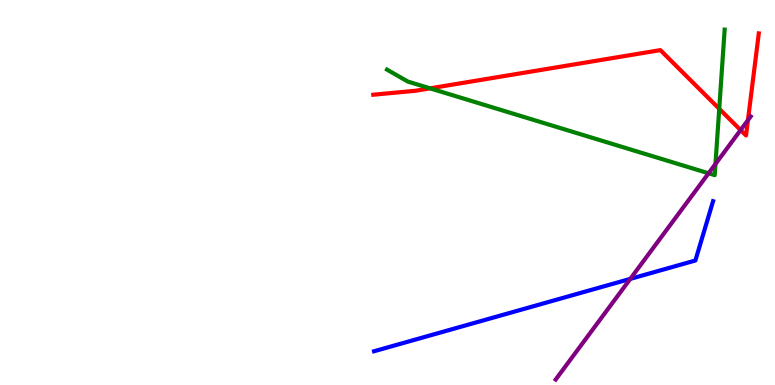[{'lines': ['blue', 'red'], 'intersections': []}, {'lines': ['green', 'red'], 'intersections': [{'x': 5.55, 'y': 7.71}, {'x': 9.28, 'y': 7.17}]}, {'lines': ['purple', 'red'], 'intersections': [{'x': 9.56, 'y': 6.62}, {'x': 9.65, 'y': 6.88}]}, {'lines': ['blue', 'green'], 'intersections': []}, {'lines': ['blue', 'purple'], 'intersections': [{'x': 8.13, 'y': 2.76}]}, {'lines': ['green', 'purple'], 'intersections': [{'x': 9.14, 'y': 5.5}, {'x': 9.23, 'y': 5.74}]}]